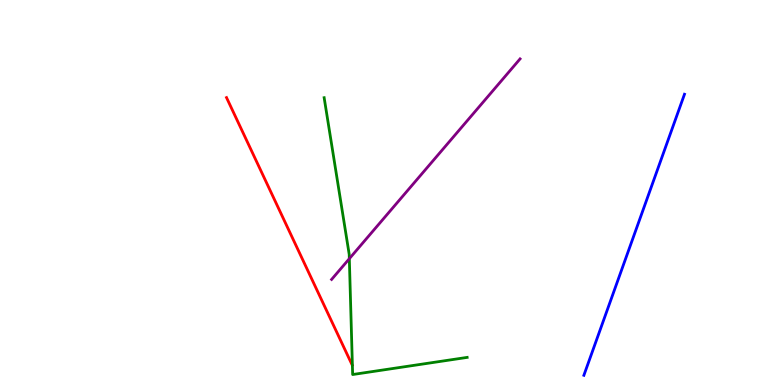[{'lines': ['blue', 'red'], 'intersections': []}, {'lines': ['green', 'red'], 'intersections': []}, {'lines': ['purple', 'red'], 'intersections': []}, {'lines': ['blue', 'green'], 'intersections': []}, {'lines': ['blue', 'purple'], 'intersections': []}, {'lines': ['green', 'purple'], 'intersections': [{'x': 4.51, 'y': 3.28}]}]